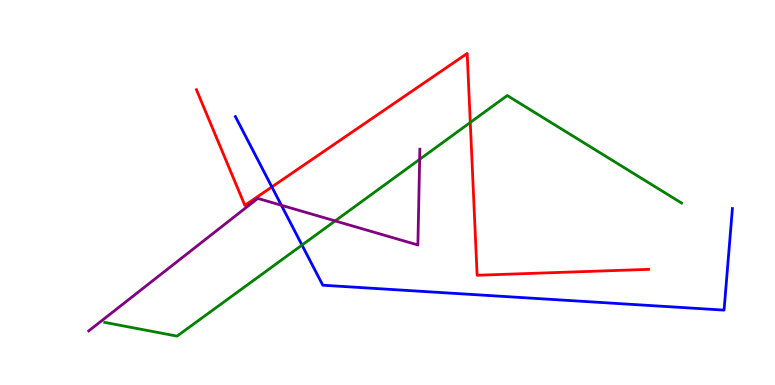[{'lines': ['blue', 'red'], 'intersections': [{'x': 3.51, 'y': 5.14}]}, {'lines': ['green', 'red'], 'intersections': [{'x': 6.07, 'y': 6.82}]}, {'lines': ['purple', 'red'], 'intersections': []}, {'lines': ['blue', 'green'], 'intersections': [{'x': 3.9, 'y': 3.63}]}, {'lines': ['blue', 'purple'], 'intersections': [{'x': 3.63, 'y': 4.67}]}, {'lines': ['green', 'purple'], 'intersections': [{'x': 4.32, 'y': 4.26}, {'x': 5.41, 'y': 5.86}]}]